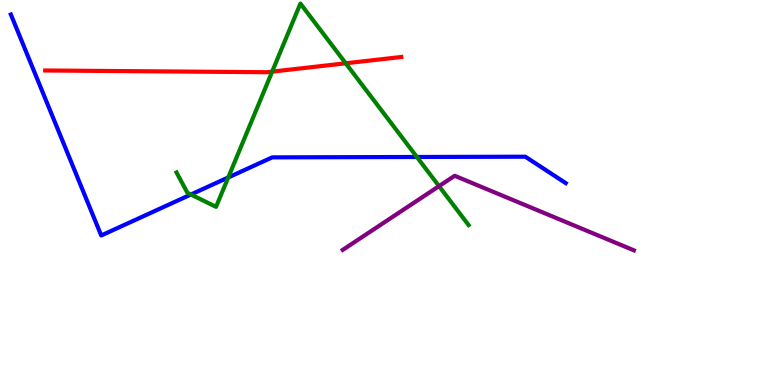[{'lines': ['blue', 'red'], 'intersections': []}, {'lines': ['green', 'red'], 'intersections': [{'x': 3.51, 'y': 8.14}, {'x': 4.46, 'y': 8.36}]}, {'lines': ['purple', 'red'], 'intersections': []}, {'lines': ['blue', 'green'], 'intersections': [{'x': 2.46, 'y': 4.95}, {'x': 2.95, 'y': 5.39}, {'x': 5.38, 'y': 5.92}]}, {'lines': ['blue', 'purple'], 'intersections': []}, {'lines': ['green', 'purple'], 'intersections': [{'x': 5.66, 'y': 5.17}]}]